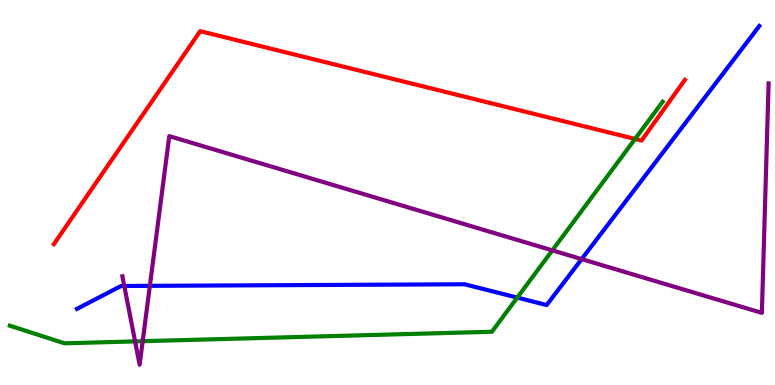[{'lines': ['blue', 'red'], 'intersections': []}, {'lines': ['green', 'red'], 'intersections': [{'x': 8.19, 'y': 6.39}]}, {'lines': ['purple', 'red'], 'intersections': []}, {'lines': ['blue', 'green'], 'intersections': [{'x': 6.67, 'y': 2.27}]}, {'lines': ['blue', 'purple'], 'intersections': [{'x': 1.6, 'y': 2.57}, {'x': 1.93, 'y': 2.58}, {'x': 7.51, 'y': 3.27}]}, {'lines': ['green', 'purple'], 'intersections': [{'x': 1.74, 'y': 1.13}, {'x': 1.84, 'y': 1.14}, {'x': 7.13, 'y': 3.5}]}]